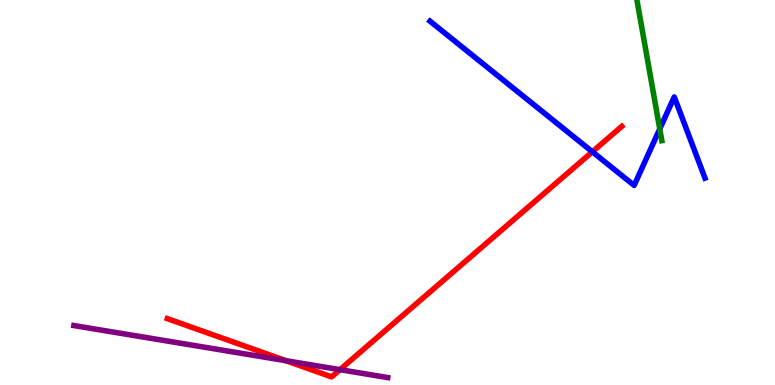[{'lines': ['blue', 'red'], 'intersections': [{'x': 7.64, 'y': 6.06}]}, {'lines': ['green', 'red'], 'intersections': []}, {'lines': ['purple', 'red'], 'intersections': [{'x': 3.69, 'y': 0.631}, {'x': 4.39, 'y': 0.398}]}, {'lines': ['blue', 'green'], 'intersections': [{'x': 8.51, 'y': 6.65}]}, {'lines': ['blue', 'purple'], 'intersections': []}, {'lines': ['green', 'purple'], 'intersections': []}]